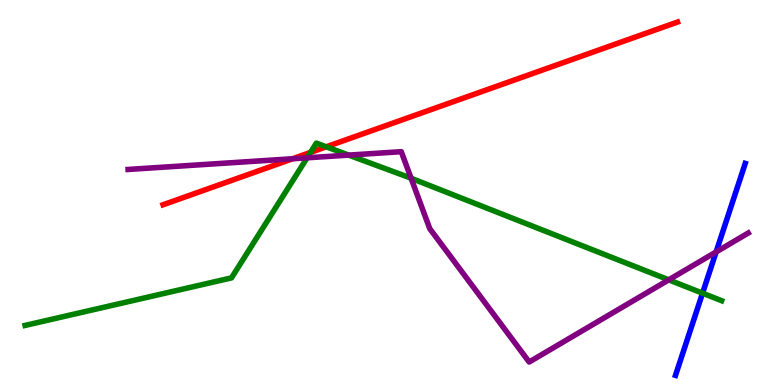[{'lines': ['blue', 'red'], 'intersections': []}, {'lines': ['green', 'red'], 'intersections': [{'x': 4.01, 'y': 6.04}, {'x': 4.21, 'y': 6.19}]}, {'lines': ['purple', 'red'], 'intersections': [{'x': 3.78, 'y': 5.88}]}, {'lines': ['blue', 'green'], 'intersections': [{'x': 9.07, 'y': 2.38}]}, {'lines': ['blue', 'purple'], 'intersections': [{'x': 9.24, 'y': 3.46}]}, {'lines': ['green', 'purple'], 'intersections': [{'x': 3.96, 'y': 5.9}, {'x': 4.5, 'y': 5.97}, {'x': 5.3, 'y': 5.37}, {'x': 8.63, 'y': 2.73}]}]